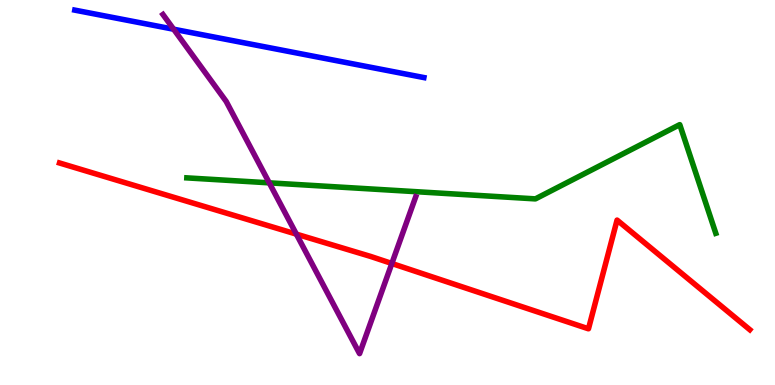[{'lines': ['blue', 'red'], 'intersections': []}, {'lines': ['green', 'red'], 'intersections': []}, {'lines': ['purple', 'red'], 'intersections': [{'x': 3.82, 'y': 3.92}, {'x': 5.06, 'y': 3.16}]}, {'lines': ['blue', 'green'], 'intersections': []}, {'lines': ['blue', 'purple'], 'intersections': [{'x': 2.24, 'y': 9.24}]}, {'lines': ['green', 'purple'], 'intersections': [{'x': 3.47, 'y': 5.25}]}]